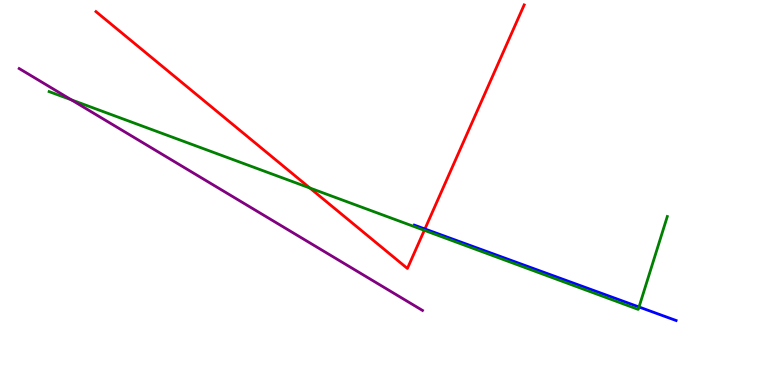[{'lines': ['blue', 'red'], 'intersections': [{'x': 5.48, 'y': 4.05}]}, {'lines': ['green', 'red'], 'intersections': [{'x': 4.0, 'y': 5.12}, {'x': 5.47, 'y': 4.02}]}, {'lines': ['purple', 'red'], 'intersections': []}, {'lines': ['blue', 'green'], 'intersections': [{'x': 8.25, 'y': 2.03}]}, {'lines': ['blue', 'purple'], 'intersections': []}, {'lines': ['green', 'purple'], 'intersections': [{'x': 0.92, 'y': 7.41}]}]